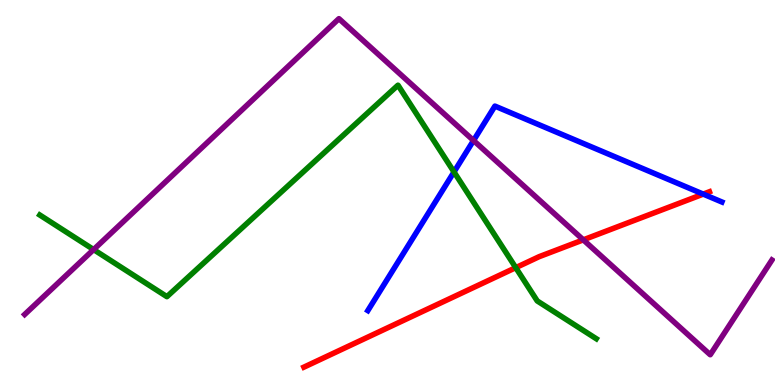[{'lines': ['blue', 'red'], 'intersections': [{'x': 9.07, 'y': 4.96}]}, {'lines': ['green', 'red'], 'intersections': [{'x': 6.65, 'y': 3.05}]}, {'lines': ['purple', 'red'], 'intersections': [{'x': 7.53, 'y': 3.77}]}, {'lines': ['blue', 'green'], 'intersections': [{'x': 5.86, 'y': 5.53}]}, {'lines': ['blue', 'purple'], 'intersections': [{'x': 6.11, 'y': 6.35}]}, {'lines': ['green', 'purple'], 'intersections': [{'x': 1.21, 'y': 3.52}]}]